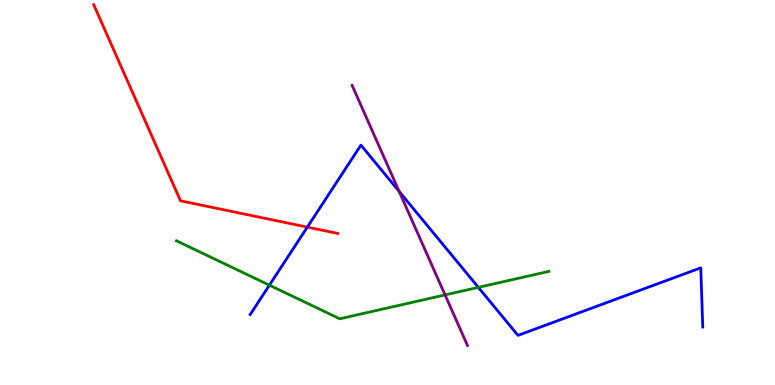[{'lines': ['blue', 'red'], 'intersections': [{'x': 3.97, 'y': 4.1}]}, {'lines': ['green', 'red'], 'intersections': []}, {'lines': ['purple', 'red'], 'intersections': []}, {'lines': ['blue', 'green'], 'intersections': [{'x': 3.48, 'y': 2.59}, {'x': 6.17, 'y': 2.54}]}, {'lines': ['blue', 'purple'], 'intersections': [{'x': 5.15, 'y': 5.03}]}, {'lines': ['green', 'purple'], 'intersections': [{'x': 5.74, 'y': 2.34}]}]